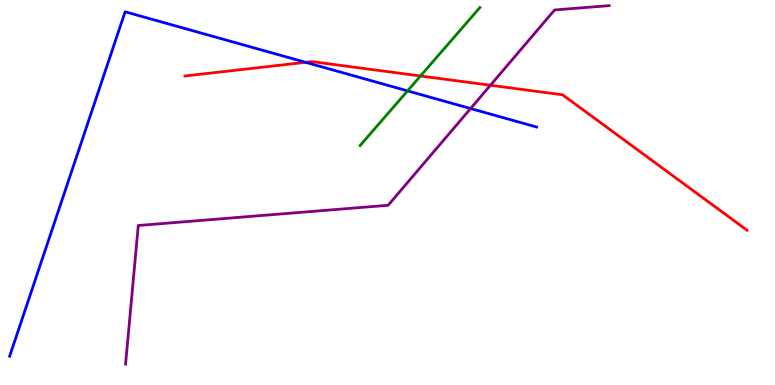[{'lines': ['blue', 'red'], 'intersections': [{'x': 3.94, 'y': 8.38}]}, {'lines': ['green', 'red'], 'intersections': [{'x': 5.43, 'y': 8.03}]}, {'lines': ['purple', 'red'], 'intersections': [{'x': 6.33, 'y': 7.79}]}, {'lines': ['blue', 'green'], 'intersections': [{'x': 5.26, 'y': 7.64}]}, {'lines': ['blue', 'purple'], 'intersections': [{'x': 6.07, 'y': 7.18}]}, {'lines': ['green', 'purple'], 'intersections': []}]